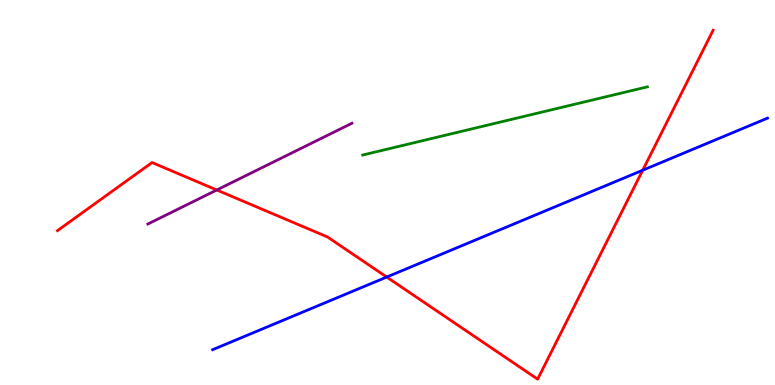[{'lines': ['blue', 'red'], 'intersections': [{'x': 4.99, 'y': 2.8}, {'x': 8.29, 'y': 5.58}]}, {'lines': ['green', 'red'], 'intersections': []}, {'lines': ['purple', 'red'], 'intersections': [{'x': 2.8, 'y': 5.07}]}, {'lines': ['blue', 'green'], 'intersections': []}, {'lines': ['blue', 'purple'], 'intersections': []}, {'lines': ['green', 'purple'], 'intersections': []}]